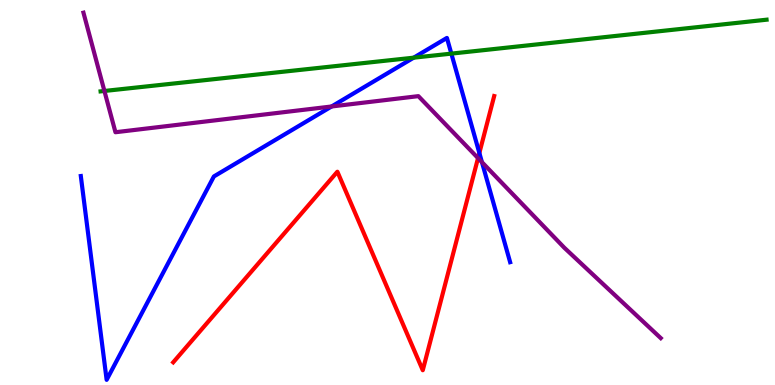[{'lines': ['blue', 'red'], 'intersections': [{'x': 6.19, 'y': 6.03}]}, {'lines': ['green', 'red'], 'intersections': []}, {'lines': ['purple', 'red'], 'intersections': [{'x': 6.17, 'y': 5.89}]}, {'lines': ['blue', 'green'], 'intersections': [{'x': 5.34, 'y': 8.5}, {'x': 5.82, 'y': 8.61}]}, {'lines': ['blue', 'purple'], 'intersections': [{'x': 4.28, 'y': 7.23}, {'x': 6.22, 'y': 5.79}]}, {'lines': ['green', 'purple'], 'intersections': [{'x': 1.35, 'y': 7.64}]}]